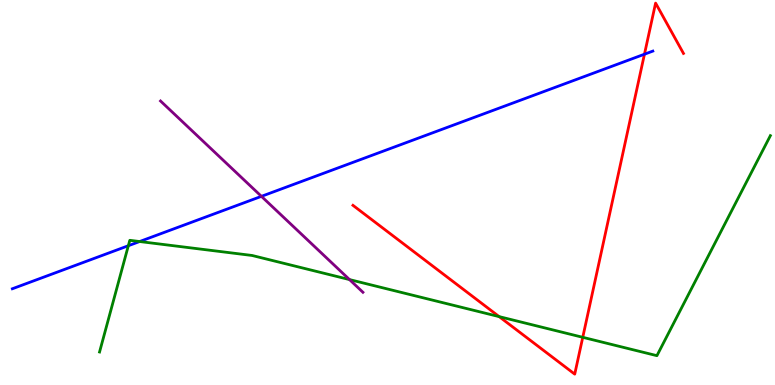[{'lines': ['blue', 'red'], 'intersections': [{'x': 8.32, 'y': 8.59}]}, {'lines': ['green', 'red'], 'intersections': [{'x': 6.44, 'y': 1.78}, {'x': 7.52, 'y': 1.24}]}, {'lines': ['purple', 'red'], 'intersections': []}, {'lines': ['blue', 'green'], 'intersections': [{'x': 1.66, 'y': 3.62}, {'x': 1.8, 'y': 3.73}]}, {'lines': ['blue', 'purple'], 'intersections': [{'x': 3.37, 'y': 4.9}]}, {'lines': ['green', 'purple'], 'intersections': [{'x': 4.51, 'y': 2.74}]}]